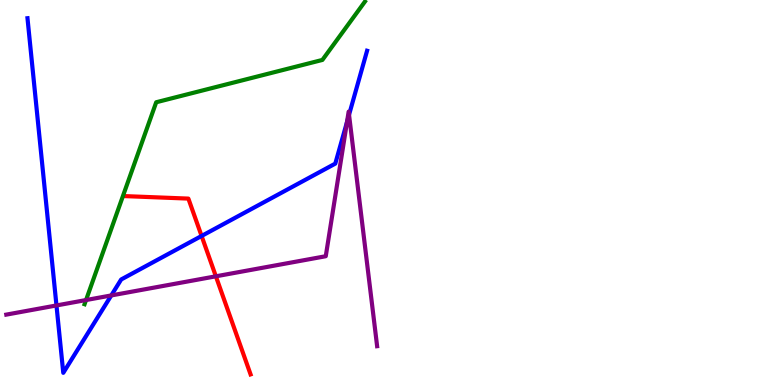[{'lines': ['blue', 'red'], 'intersections': [{'x': 2.6, 'y': 3.87}]}, {'lines': ['green', 'red'], 'intersections': []}, {'lines': ['purple', 'red'], 'intersections': [{'x': 2.79, 'y': 2.82}]}, {'lines': ['blue', 'green'], 'intersections': []}, {'lines': ['blue', 'purple'], 'intersections': [{'x': 0.729, 'y': 2.07}, {'x': 1.44, 'y': 2.33}, {'x': 4.48, 'y': 6.83}, {'x': 4.5, 'y': 7.02}]}, {'lines': ['green', 'purple'], 'intersections': [{'x': 1.11, 'y': 2.21}]}]